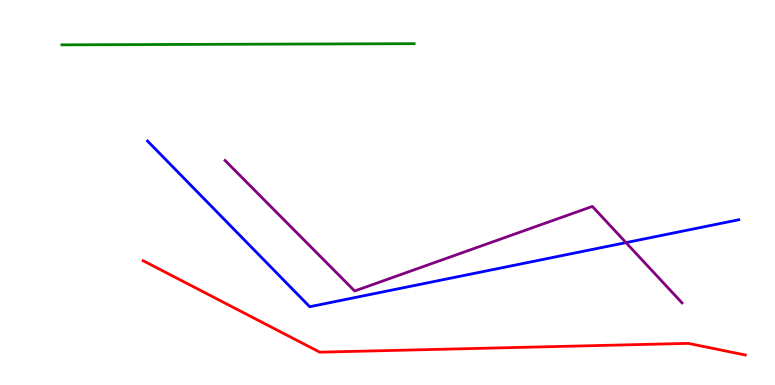[{'lines': ['blue', 'red'], 'intersections': []}, {'lines': ['green', 'red'], 'intersections': []}, {'lines': ['purple', 'red'], 'intersections': []}, {'lines': ['blue', 'green'], 'intersections': []}, {'lines': ['blue', 'purple'], 'intersections': [{'x': 8.08, 'y': 3.7}]}, {'lines': ['green', 'purple'], 'intersections': []}]